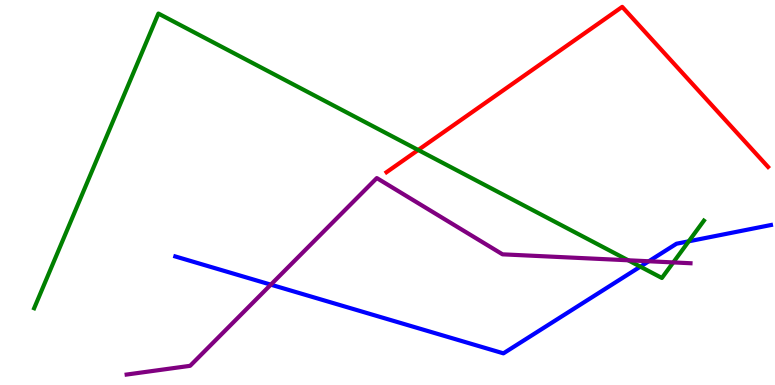[{'lines': ['blue', 'red'], 'intersections': []}, {'lines': ['green', 'red'], 'intersections': [{'x': 5.4, 'y': 6.1}]}, {'lines': ['purple', 'red'], 'intersections': []}, {'lines': ['blue', 'green'], 'intersections': [{'x': 8.26, 'y': 3.07}, {'x': 8.89, 'y': 3.73}]}, {'lines': ['blue', 'purple'], 'intersections': [{'x': 3.49, 'y': 2.61}, {'x': 8.37, 'y': 3.21}]}, {'lines': ['green', 'purple'], 'intersections': [{'x': 8.11, 'y': 3.24}, {'x': 8.69, 'y': 3.18}]}]